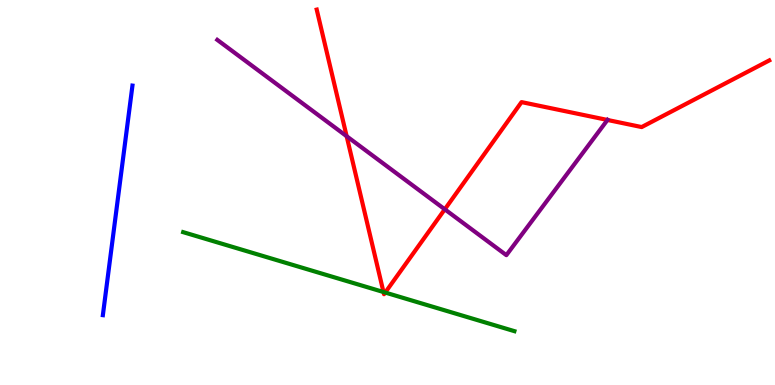[{'lines': ['blue', 'red'], 'intersections': []}, {'lines': ['green', 'red'], 'intersections': [{'x': 4.95, 'y': 2.41}, {'x': 4.97, 'y': 2.4}]}, {'lines': ['purple', 'red'], 'intersections': [{'x': 4.47, 'y': 6.46}, {'x': 5.74, 'y': 4.56}, {'x': 7.84, 'y': 6.88}]}, {'lines': ['blue', 'green'], 'intersections': []}, {'lines': ['blue', 'purple'], 'intersections': []}, {'lines': ['green', 'purple'], 'intersections': []}]